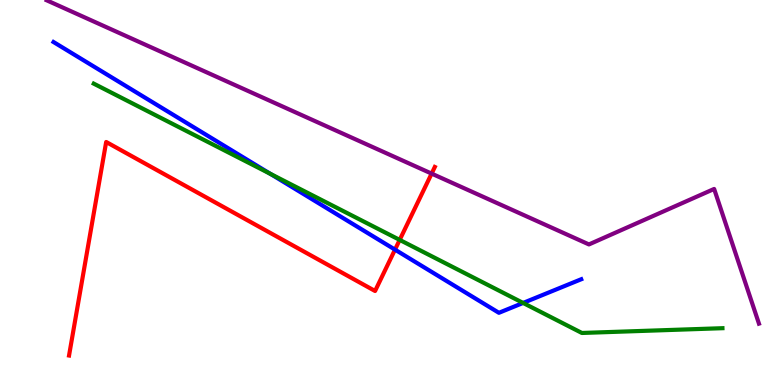[{'lines': ['blue', 'red'], 'intersections': [{'x': 5.1, 'y': 3.52}]}, {'lines': ['green', 'red'], 'intersections': [{'x': 5.16, 'y': 3.77}]}, {'lines': ['purple', 'red'], 'intersections': [{'x': 5.57, 'y': 5.49}]}, {'lines': ['blue', 'green'], 'intersections': [{'x': 3.49, 'y': 5.49}, {'x': 6.75, 'y': 2.13}]}, {'lines': ['blue', 'purple'], 'intersections': []}, {'lines': ['green', 'purple'], 'intersections': []}]